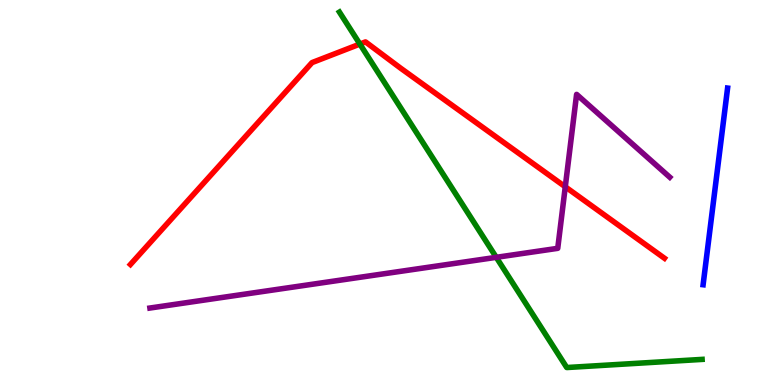[{'lines': ['blue', 'red'], 'intersections': []}, {'lines': ['green', 'red'], 'intersections': [{'x': 4.64, 'y': 8.86}]}, {'lines': ['purple', 'red'], 'intersections': [{'x': 7.29, 'y': 5.15}]}, {'lines': ['blue', 'green'], 'intersections': []}, {'lines': ['blue', 'purple'], 'intersections': []}, {'lines': ['green', 'purple'], 'intersections': [{'x': 6.4, 'y': 3.32}]}]